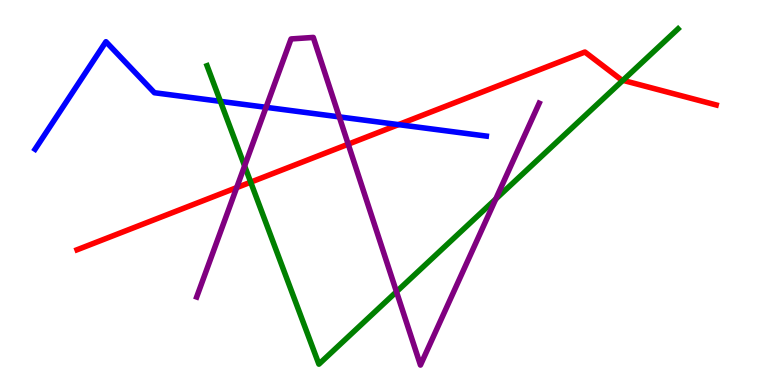[{'lines': ['blue', 'red'], 'intersections': [{'x': 5.14, 'y': 6.76}]}, {'lines': ['green', 'red'], 'intersections': [{'x': 3.23, 'y': 5.27}, {'x': 8.04, 'y': 7.91}]}, {'lines': ['purple', 'red'], 'intersections': [{'x': 3.05, 'y': 5.13}, {'x': 4.49, 'y': 6.25}]}, {'lines': ['blue', 'green'], 'intersections': [{'x': 2.84, 'y': 7.37}]}, {'lines': ['blue', 'purple'], 'intersections': [{'x': 3.43, 'y': 7.21}, {'x': 4.38, 'y': 6.96}]}, {'lines': ['green', 'purple'], 'intersections': [{'x': 3.16, 'y': 5.69}, {'x': 5.12, 'y': 2.42}, {'x': 6.4, 'y': 4.83}]}]